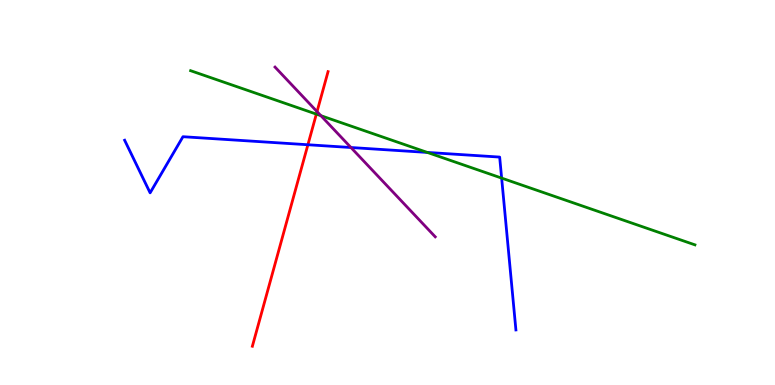[{'lines': ['blue', 'red'], 'intersections': [{'x': 3.97, 'y': 6.24}]}, {'lines': ['green', 'red'], 'intersections': [{'x': 4.08, 'y': 7.04}]}, {'lines': ['purple', 'red'], 'intersections': [{'x': 4.09, 'y': 7.1}]}, {'lines': ['blue', 'green'], 'intersections': [{'x': 5.51, 'y': 6.04}, {'x': 6.47, 'y': 5.37}]}, {'lines': ['blue', 'purple'], 'intersections': [{'x': 4.53, 'y': 6.17}]}, {'lines': ['green', 'purple'], 'intersections': [{'x': 4.14, 'y': 7.0}]}]